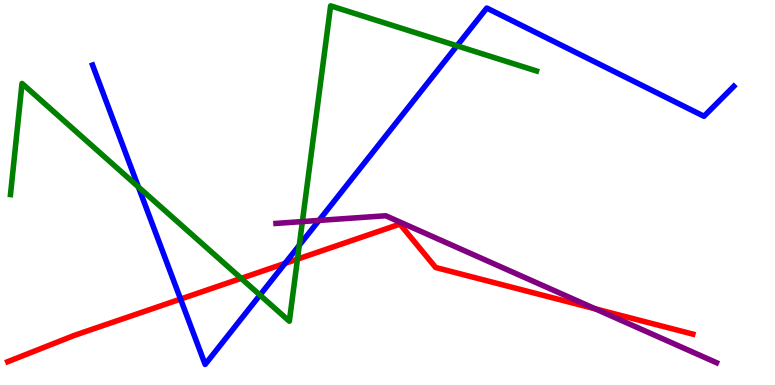[{'lines': ['blue', 'red'], 'intersections': [{'x': 2.33, 'y': 2.23}, {'x': 3.68, 'y': 3.16}]}, {'lines': ['green', 'red'], 'intersections': [{'x': 3.11, 'y': 2.77}, {'x': 3.84, 'y': 3.27}]}, {'lines': ['purple', 'red'], 'intersections': [{'x': 7.68, 'y': 1.98}]}, {'lines': ['blue', 'green'], 'intersections': [{'x': 1.79, 'y': 5.14}, {'x': 3.35, 'y': 2.34}, {'x': 3.86, 'y': 3.63}, {'x': 5.9, 'y': 8.81}]}, {'lines': ['blue', 'purple'], 'intersections': [{'x': 4.12, 'y': 4.27}]}, {'lines': ['green', 'purple'], 'intersections': [{'x': 3.9, 'y': 4.24}]}]